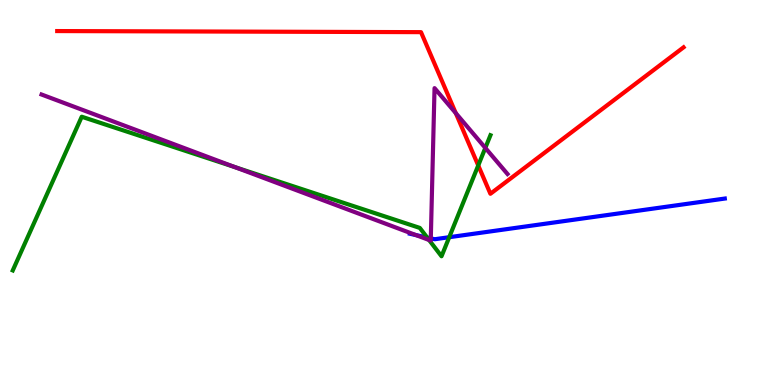[{'lines': ['blue', 'red'], 'intersections': []}, {'lines': ['green', 'red'], 'intersections': [{'x': 6.17, 'y': 5.7}]}, {'lines': ['purple', 'red'], 'intersections': [{'x': 5.88, 'y': 7.06}]}, {'lines': ['blue', 'green'], 'intersections': [{'x': 5.51, 'y': 3.83}, {'x': 5.8, 'y': 3.84}]}, {'lines': ['blue', 'purple'], 'intersections': [{'x': 5.37, 'y': 3.89}, {'x': 5.56, 'y': 3.81}]}, {'lines': ['green', 'purple'], 'intersections': [{'x': 3.03, 'y': 5.66}, {'x': 5.54, 'y': 3.77}, {'x': 6.26, 'y': 6.16}]}]